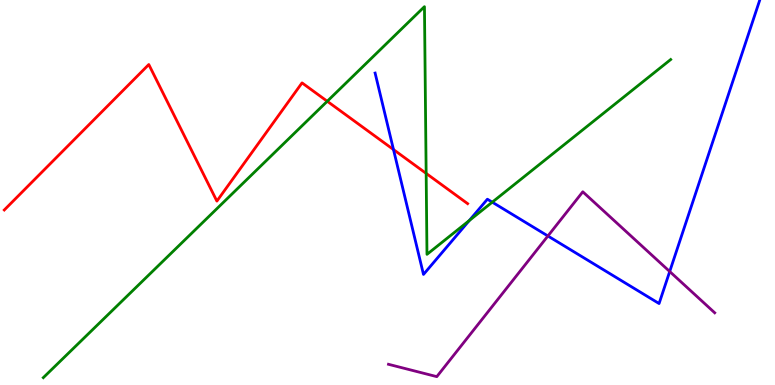[{'lines': ['blue', 'red'], 'intersections': [{'x': 5.08, 'y': 6.11}]}, {'lines': ['green', 'red'], 'intersections': [{'x': 4.22, 'y': 7.37}, {'x': 5.5, 'y': 5.5}]}, {'lines': ['purple', 'red'], 'intersections': []}, {'lines': ['blue', 'green'], 'intersections': [{'x': 6.06, 'y': 4.27}, {'x': 6.35, 'y': 4.75}]}, {'lines': ['blue', 'purple'], 'intersections': [{'x': 7.07, 'y': 3.87}, {'x': 8.64, 'y': 2.95}]}, {'lines': ['green', 'purple'], 'intersections': []}]